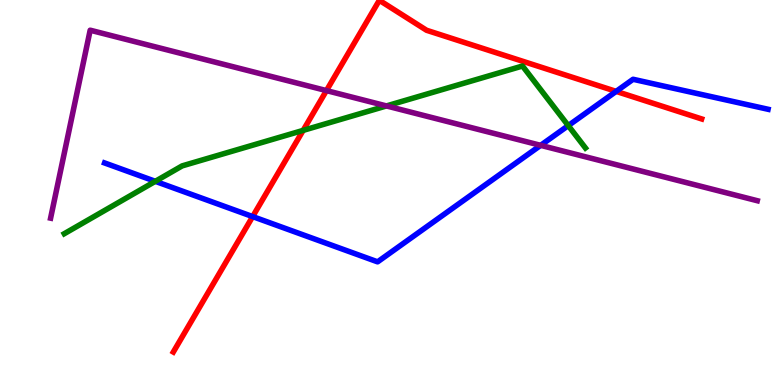[{'lines': ['blue', 'red'], 'intersections': [{'x': 3.26, 'y': 4.37}, {'x': 7.95, 'y': 7.63}]}, {'lines': ['green', 'red'], 'intersections': [{'x': 3.91, 'y': 6.61}]}, {'lines': ['purple', 'red'], 'intersections': [{'x': 4.21, 'y': 7.65}]}, {'lines': ['blue', 'green'], 'intersections': [{'x': 2.0, 'y': 5.29}, {'x': 7.33, 'y': 6.74}]}, {'lines': ['blue', 'purple'], 'intersections': [{'x': 6.98, 'y': 6.22}]}, {'lines': ['green', 'purple'], 'intersections': [{'x': 4.99, 'y': 7.25}]}]